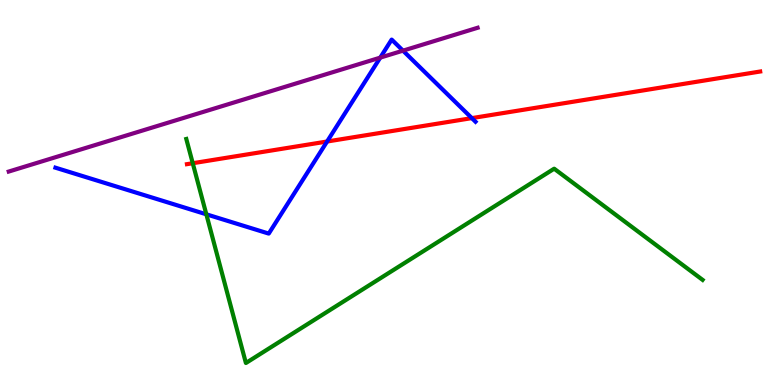[{'lines': ['blue', 'red'], 'intersections': [{'x': 4.22, 'y': 6.32}, {'x': 6.09, 'y': 6.93}]}, {'lines': ['green', 'red'], 'intersections': [{'x': 2.49, 'y': 5.76}]}, {'lines': ['purple', 'red'], 'intersections': []}, {'lines': ['blue', 'green'], 'intersections': [{'x': 2.66, 'y': 4.43}]}, {'lines': ['blue', 'purple'], 'intersections': [{'x': 4.91, 'y': 8.5}, {'x': 5.2, 'y': 8.68}]}, {'lines': ['green', 'purple'], 'intersections': []}]